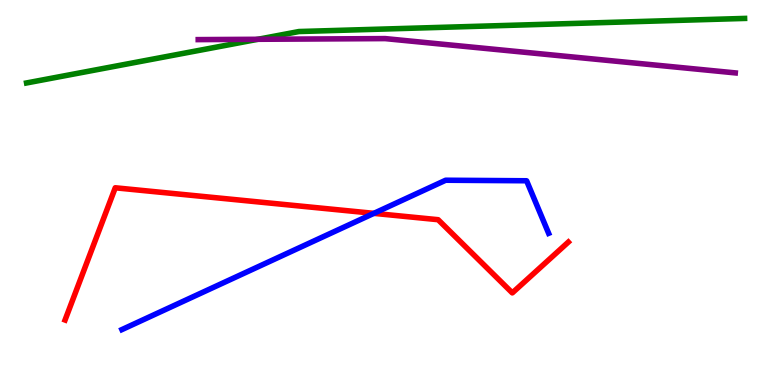[{'lines': ['blue', 'red'], 'intersections': [{'x': 4.82, 'y': 4.46}]}, {'lines': ['green', 'red'], 'intersections': []}, {'lines': ['purple', 'red'], 'intersections': []}, {'lines': ['blue', 'green'], 'intersections': []}, {'lines': ['blue', 'purple'], 'intersections': []}, {'lines': ['green', 'purple'], 'intersections': [{'x': 3.33, 'y': 8.98}]}]